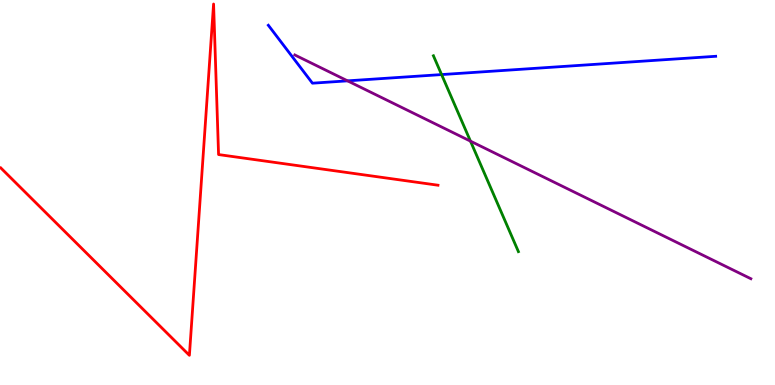[{'lines': ['blue', 'red'], 'intersections': []}, {'lines': ['green', 'red'], 'intersections': []}, {'lines': ['purple', 'red'], 'intersections': []}, {'lines': ['blue', 'green'], 'intersections': [{'x': 5.7, 'y': 8.06}]}, {'lines': ['blue', 'purple'], 'intersections': [{'x': 4.48, 'y': 7.9}]}, {'lines': ['green', 'purple'], 'intersections': [{'x': 6.07, 'y': 6.33}]}]